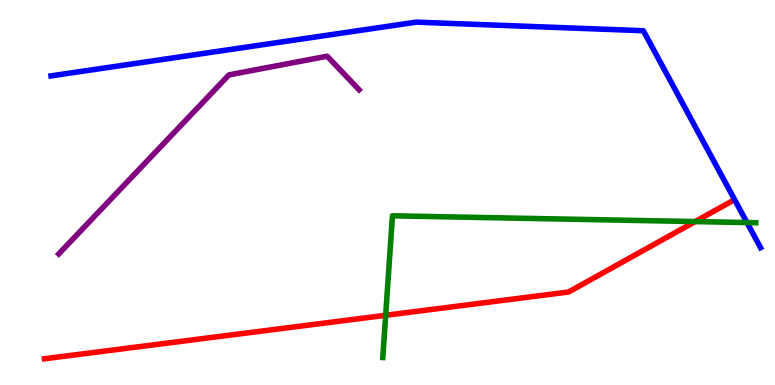[{'lines': ['blue', 'red'], 'intersections': []}, {'lines': ['green', 'red'], 'intersections': [{'x': 4.98, 'y': 1.81}, {'x': 8.97, 'y': 4.24}]}, {'lines': ['purple', 'red'], 'intersections': []}, {'lines': ['blue', 'green'], 'intersections': [{'x': 9.64, 'y': 4.22}]}, {'lines': ['blue', 'purple'], 'intersections': []}, {'lines': ['green', 'purple'], 'intersections': []}]